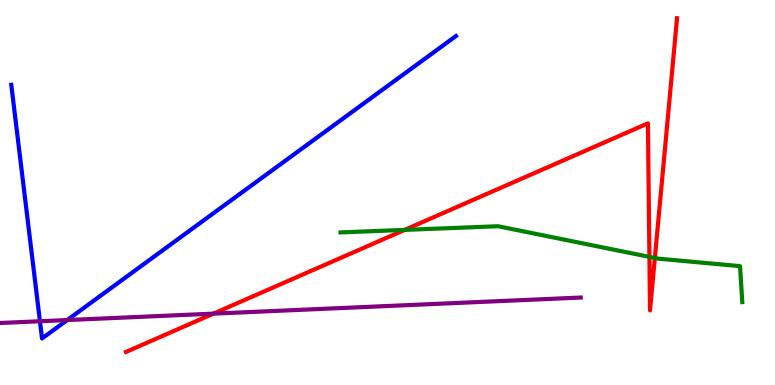[{'lines': ['blue', 'red'], 'intersections': []}, {'lines': ['green', 'red'], 'intersections': [{'x': 5.22, 'y': 4.03}, {'x': 8.38, 'y': 3.33}, {'x': 8.45, 'y': 3.3}]}, {'lines': ['purple', 'red'], 'intersections': [{'x': 2.75, 'y': 1.85}]}, {'lines': ['blue', 'green'], 'intersections': []}, {'lines': ['blue', 'purple'], 'intersections': [{'x': 0.516, 'y': 1.66}, {'x': 0.868, 'y': 1.69}]}, {'lines': ['green', 'purple'], 'intersections': []}]